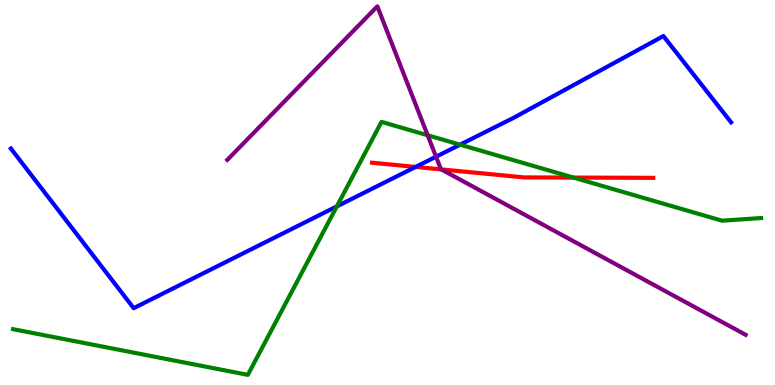[{'lines': ['blue', 'red'], 'intersections': [{'x': 5.36, 'y': 5.66}]}, {'lines': ['green', 'red'], 'intersections': [{'x': 7.4, 'y': 5.39}]}, {'lines': ['purple', 'red'], 'intersections': [{'x': 5.69, 'y': 5.6}]}, {'lines': ['blue', 'green'], 'intersections': [{'x': 4.35, 'y': 4.64}, {'x': 5.94, 'y': 6.24}]}, {'lines': ['blue', 'purple'], 'intersections': [{'x': 5.63, 'y': 5.93}]}, {'lines': ['green', 'purple'], 'intersections': [{'x': 5.52, 'y': 6.49}]}]